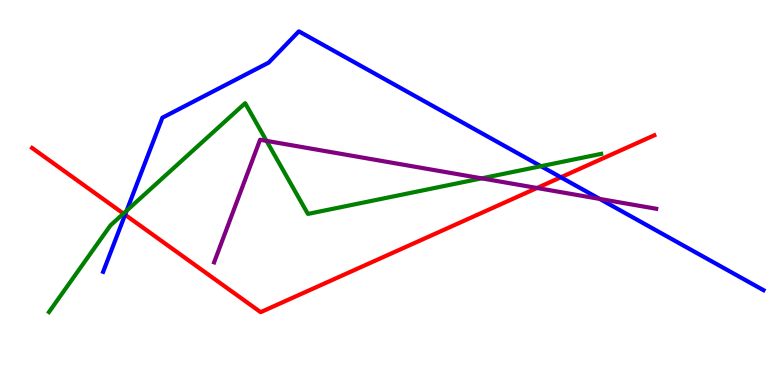[{'lines': ['blue', 'red'], 'intersections': [{'x': 1.61, 'y': 4.42}, {'x': 7.24, 'y': 5.4}]}, {'lines': ['green', 'red'], 'intersections': [{'x': 1.59, 'y': 4.45}]}, {'lines': ['purple', 'red'], 'intersections': [{'x': 6.93, 'y': 5.12}]}, {'lines': ['blue', 'green'], 'intersections': [{'x': 1.63, 'y': 4.53}, {'x': 6.98, 'y': 5.68}]}, {'lines': ['blue', 'purple'], 'intersections': [{'x': 7.74, 'y': 4.83}]}, {'lines': ['green', 'purple'], 'intersections': [{'x': 3.44, 'y': 6.34}, {'x': 6.21, 'y': 5.37}]}]